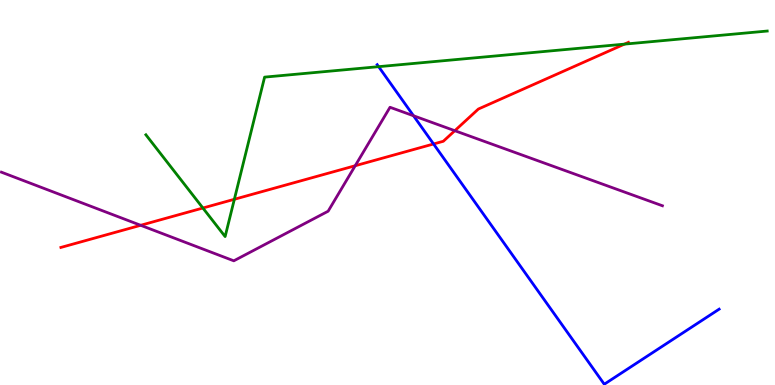[{'lines': ['blue', 'red'], 'intersections': [{'x': 5.59, 'y': 6.26}]}, {'lines': ['green', 'red'], 'intersections': [{'x': 2.62, 'y': 4.6}, {'x': 3.02, 'y': 4.82}, {'x': 8.06, 'y': 8.85}]}, {'lines': ['purple', 'red'], 'intersections': [{'x': 1.82, 'y': 4.15}, {'x': 4.58, 'y': 5.7}, {'x': 5.87, 'y': 6.61}]}, {'lines': ['blue', 'green'], 'intersections': [{'x': 4.89, 'y': 8.27}]}, {'lines': ['blue', 'purple'], 'intersections': [{'x': 5.34, 'y': 6.99}]}, {'lines': ['green', 'purple'], 'intersections': []}]